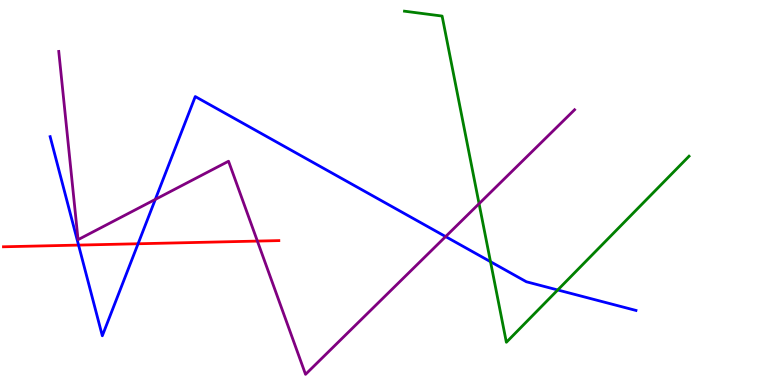[{'lines': ['blue', 'red'], 'intersections': [{'x': 1.01, 'y': 3.63}, {'x': 1.78, 'y': 3.67}]}, {'lines': ['green', 'red'], 'intersections': []}, {'lines': ['purple', 'red'], 'intersections': [{'x': 3.32, 'y': 3.74}]}, {'lines': ['blue', 'green'], 'intersections': [{'x': 6.33, 'y': 3.2}, {'x': 7.2, 'y': 2.47}]}, {'lines': ['blue', 'purple'], 'intersections': [{'x': 2.0, 'y': 4.82}, {'x': 5.75, 'y': 3.85}]}, {'lines': ['green', 'purple'], 'intersections': [{'x': 6.18, 'y': 4.71}]}]